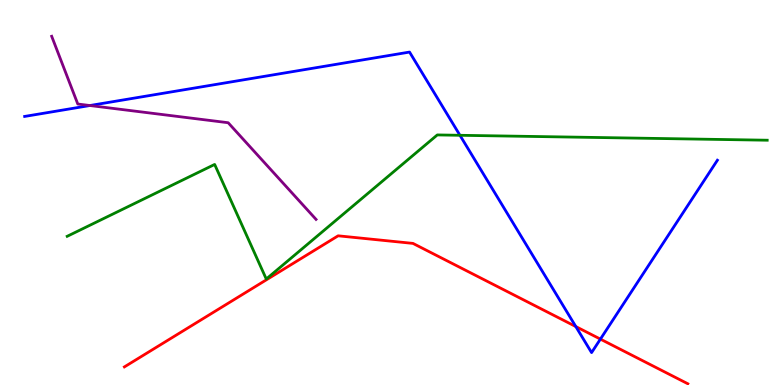[{'lines': ['blue', 'red'], 'intersections': [{'x': 7.43, 'y': 1.52}, {'x': 7.75, 'y': 1.19}]}, {'lines': ['green', 'red'], 'intersections': []}, {'lines': ['purple', 'red'], 'intersections': []}, {'lines': ['blue', 'green'], 'intersections': [{'x': 5.93, 'y': 6.49}]}, {'lines': ['blue', 'purple'], 'intersections': [{'x': 1.16, 'y': 7.26}]}, {'lines': ['green', 'purple'], 'intersections': []}]